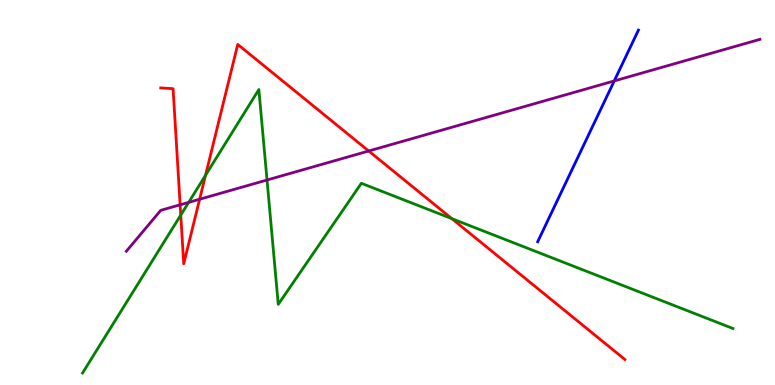[{'lines': ['blue', 'red'], 'intersections': []}, {'lines': ['green', 'red'], 'intersections': [{'x': 2.33, 'y': 4.41}, {'x': 2.65, 'y': 5.45}, {'x': 5.83, 'y': 4.32}]}, {'lines': ['purple', 'red'], 'intersections': [{'x': 2.32, 'y': 4.68}, {'x': 2.58, 'y': 4.82}, {'x': 4.76, 'y': 6.08}]}, {'lines': ['blue', 'green'], 'intersections': []}, {'lines': ['blue', 'purple'], 'intersections': [{'x': 7.93, 'y': 7.9}]}, {'lines': ['green', 'purple'], 'intersections': [{'x': 2.43, 'y': 4.74}, {'x': 3.45, 'y': 5.32}]}]